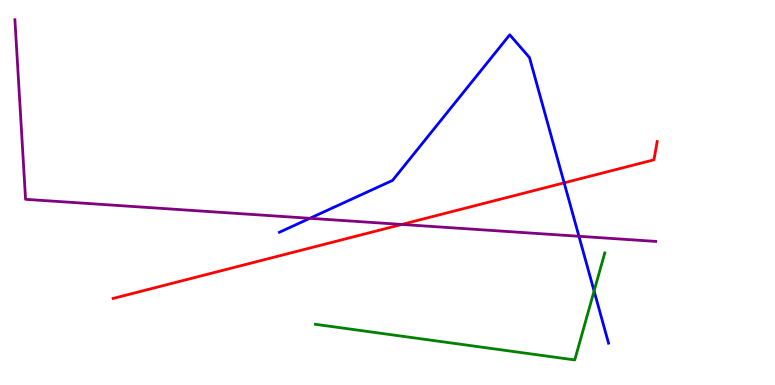[{'lines': ['blue', 'red'], 'intersections': [{'x': 7.28, 'y': 5.25}]}, {'lines': ['green', 'red'], 'intersections': []}, {'lines': ['purple', 'red'], 'intersections': [{'x': 5.18, 'y': 4.17}]}, {'lines': ['blue', 'green'], 'intersections': [{'x': 7.67, 'y': 2.44}]}, {'lines': ['blue', 'purple'], 'intersections': [{'x': 4.0, 'y': 4.33}, {'x': 7.47, 'y': 3.86}]}, {'lines': ['green', 'purple'], 'intersections': []}]